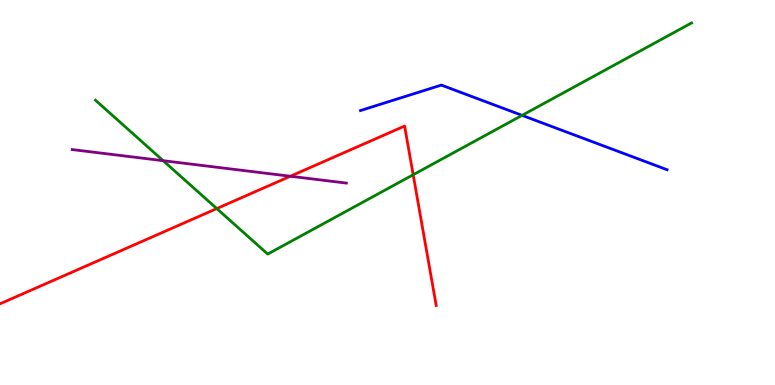[{'lines': ['blue', 'red'], 'intersections': []}, {'lines': ['green', 'red'], 'intersections': [{'x': 2.8, 'y': 4.58}, {'x': 5.33, 'y': 5.46}]}, {'lines': ['purple', 'red'], 'intersections': [{'x': 3.75, 'y': 5.42}]}, {'lines': ['blue', 'green'], 'intersections': [{'x': 6.74, 'y': 7.0}]}, {'lines': ['blue', 'purple'], 'intersections': []}, {'lines': ['green', 'purple'], 'intersections': [{'x': 2.11, 'y': 5.83}]}]